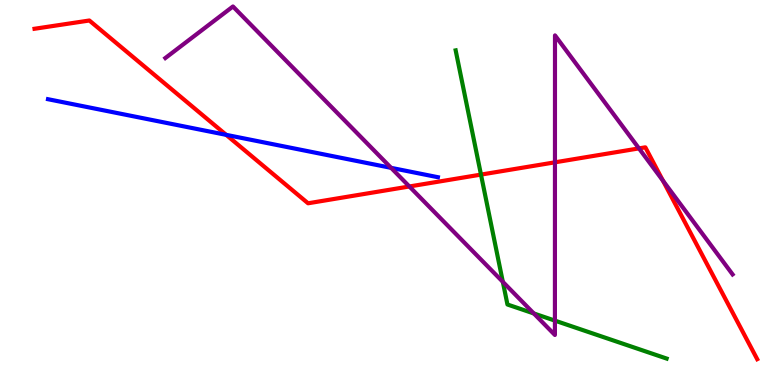[{'lines': ['blue', 'red'], 'intersections': [{'x': 2.92, 'y': 6.5}]}, {'lines': ['green', 'red'], 'intersections': [{'x': 6.21, 'y': 5.46}]}, {'lines': ['purple', 'red'], 'intersections': [{'x': 5.28, 'y': 5.16}, {'x': 7.16, 'y': 5.78}, {'x': 8.24, 'y': 6.15}, {'x': 8.55, 'y': 5.31}]}, {'lines': ['blue', 'green'], 'intersections': []}, {'lines': ['blue', 'purple'], 'intersections': [{'x': 5.05, 'y': 5.64}]}, {'lines': ['green', 'purple'], 'intersections': [{'x': 6.49, 'y': 2.68}, {'x': 6.89, 'y': 1.86}, {'x': 7.16, 'y': 1.67}]}]